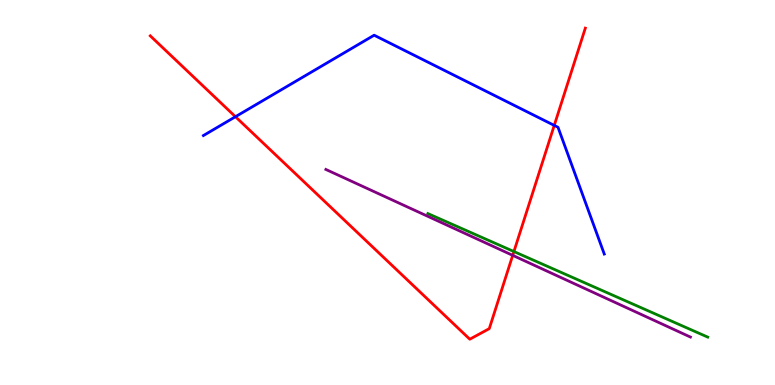[{'lines': ['blue', 'red'], 'intersections': [{'x': 3.04, 'y': 6.97}, {'x': 7.15, 'y': 6.74}]}, {'lines': ['green', 'red'], 'intersections': [{'x': 6.63, 'y': 3.47}]}, {'lines': ['purple', 'red'], 'intersections': [{'x': 6.62, 'y': 3.37}]}, {'lines': ['blue', 'green'], 'intersections': []}, {'lines': ['blue', 'purple'], 'intersections': []}, {'lines': ['green', 'purple'], 'intersections': []}]